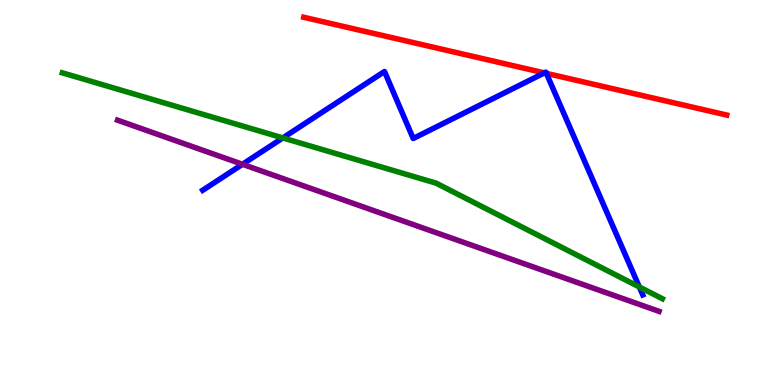[{'lines': ['blue', 'red'], 'intersections': [{'x': 7.02, 'y': 8.11}, {'x': 7.05, 'y': 8.09}]}, {'lines': ['green', 'red'], 'intersections': []}, {'lines': ['purple', 'red'], 'intersections': []}, {'lines': ['blue', 'green'], 'intersections': [{'x': 3.65, 'y': 6.42}, {'x': 8.25, 'y': 2.55}]}, {'lines': ['blue', 'purple'], 'intersections': [{'x': 3.13, 'y': 5.73}]}, {'lines': ['green', 'purple'], 'intersections': []}]